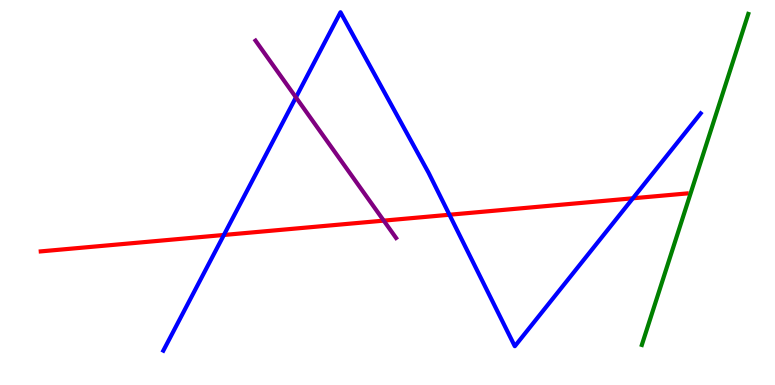[{'lines': ['blue', 'red'], 'intersections': [{'x': 2.89, 'y': 3.9}, {'x': 5.8, 'y': 4.42}, {'x': 8.17, 'y': 4.85}]}, {'lines': ['green', 'red'], 'intersections': []}, {'lines': ['purple', 'red'], 'intersections': [{'x': 4.95, 'y': 4.27}]}, {'lines': ['blue', 'green'], 'intersections': []}, {'lines': ['blue', 'purple'], 'intersections': [{'x': 3.82, 'y': 7.47}]}, {'lines': ['green', 'purple'], 'intersections': []}]